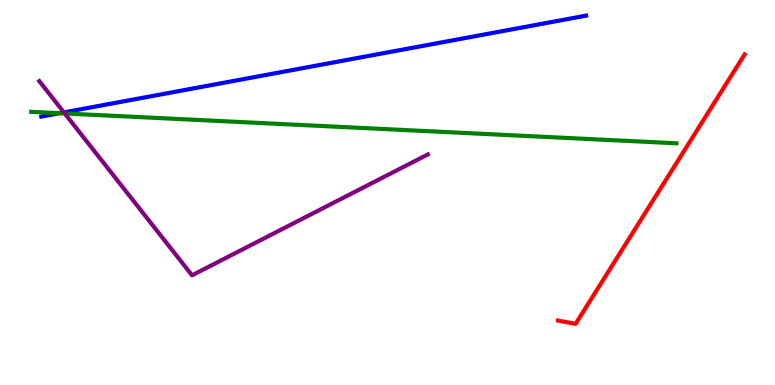[{'lines': ['blue', 'red'], 'intersections': []}, {'lines': ['green', 'red'], 'intersections': []}, {'lines': ['purple', 'red'], 'intersections': []}, {'lines': ['blue', 'green'], 'intersections': [{'x': 0.769, 'y': 7.06}]}, {'lines': ['blue', 'purple'], 'intersections': [{'x': 0.825, 'y': 7.08}]}, {'lines': ['green', 'purple'], 'intersections': [{'x': 0.835, 'y': 7.05}]}]